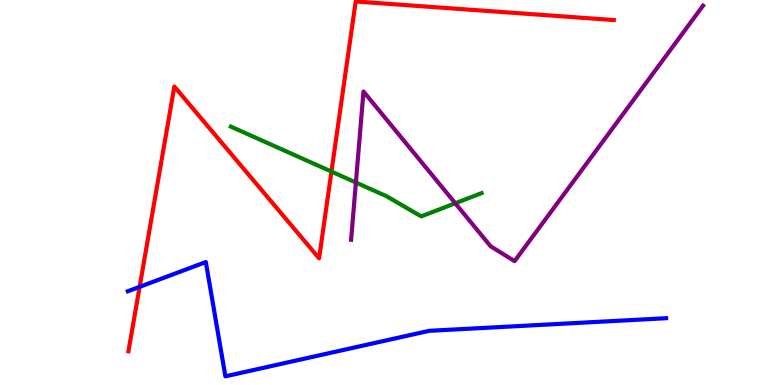[{'lines': ['blue', 'red'], 'intersections': [{'x': 1.8, 'y': 2.55}]}, {'lines': ['green', 'red'], 'intersections': [{'x': 4.28, 'y': 5.54}]}, {'lines': ['purple', 'red'], 'intersections': []}, {'lines': ['blue', 'green'], 'intersections': []}, {'lines': ['blue', 'purple'], 'intersections': []}, {'lines': ['green', 'purple'], 'intersections': [{'x': 4.59, 'y': 5.26}, {'x': 5.87, 'y': 4.72}]}]